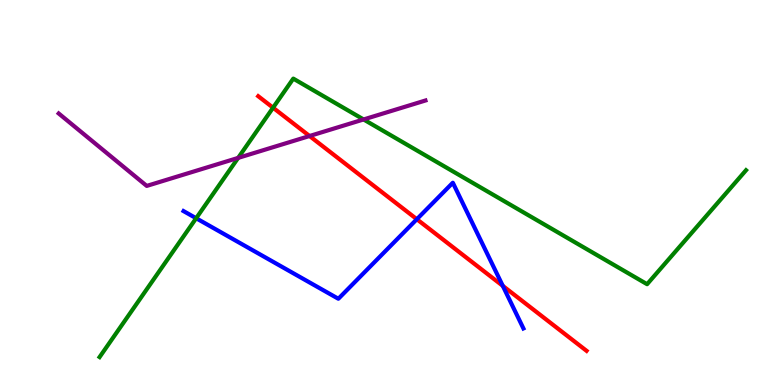[{'lines': ['blue', 'red'], 'intersections': [{'x': 5.38, 'y': 4.31}, {'x': 6.49, 'y': 2.58}]}, {'lines': ['green', 'red'], 'intersections': [{'x': 3.52, 'y': 7.2}]}, {'lines': ['purple', 'red'], 'intersections': [{'x': 3.99, 'y': 6.47}]}, {'lines': ['blue', 'green'], 'intersections': [{'x': 2.53, 'y': 4.33}]}, {'lines': ['blue', 'purple'], 'intersections': []}, {'lines': ['green', 'purple'], 'intersections': [{'x': 3.07, 'y': 5.9}, {'x': 4.69, 'y': 6.9}]}]